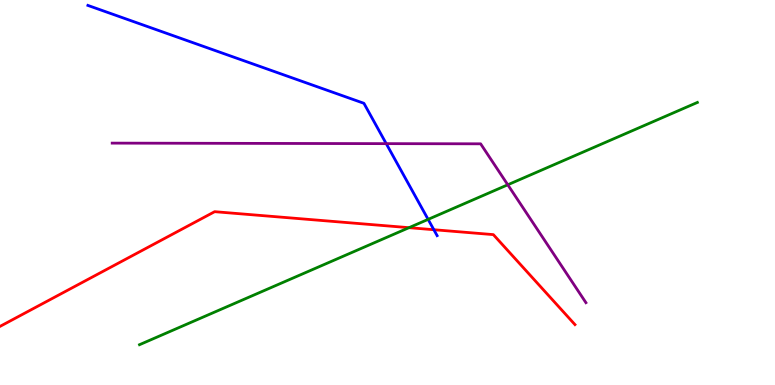[{'lines': ['blue', 'red'], 'intersections': [{'x': 5.6, 'y': 4.03}]}, {'lines': ['green', 'red'], 'intersections': [{'x': 5.28, 'y': 4.09}]}, {'lines': ['purple', 'red'], 'intersections': []}, {'lines': ['blue', 'green'], 'intersections': [{'x': 5.52, 'y': 4.3}]}, {'lines': ['blue', 'purple'], 'intersections': [{'x': 4.98, 'y': 6.27}]}, {'lines': ['green', 'purple'], 'intersections': [{'x': 6.55, 'y': 5.2}]}]